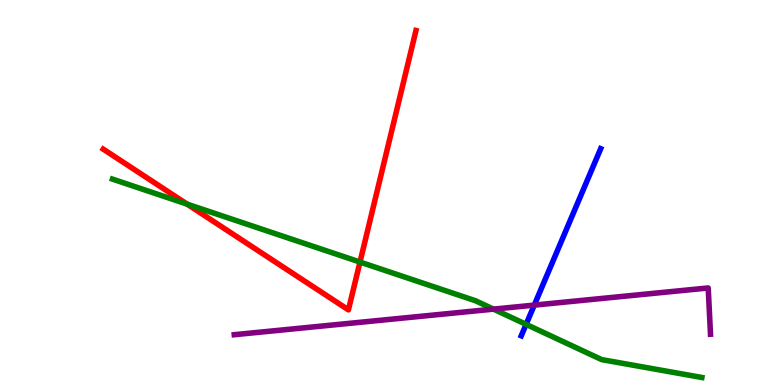[{'lines': ['blue', 'red'], 'intersections': []}, {'lines': ['green', 'red'], 'intersections': [{'x': 2.41, 'y': 4.7}, {'x': 4.64, 'y': 3.19}]}, {'lines': ['purple', 'red'], 'intersections': []}, {'lines': ['blue', 'green'], 'intersections': [{'x': 6.79, 'y': 1.58}]}, {'lines': ['blue', 'purple'], 'intersections': [{'x': 6.89, 'y': 2.08}]}, {'lines': ['green', 'purple'], 'intersections': [{'x': 6.37, 'y': 1.97}]}]